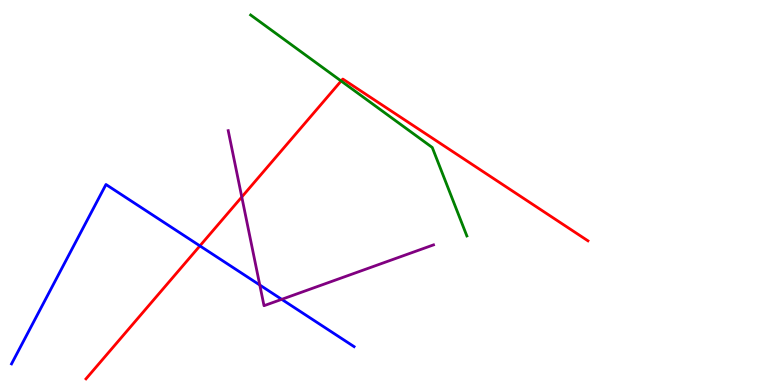[{'lines': ['blue', 'red'], 'intersections': [{'x': 2.58, 'y': 3.61}]}, {'lines': ['green', 'red'], 'intersections': [{'x': 4.4, 'y': 7.9}]}, {'lines': ['purple', 'red'], 'intersections': [{'x': 3.12, 'y': 4.88}]}, {'lines': ['blue', 'green'], 'intersections': []}, {'lines': ['blue', 'purple'], 'intersections': [{'x': 3.35, 'y': 2.6}, {'x': 3.64, 'y': 2.22}]}, {'lines': ['green', 'purple'], 'intersections': []}]